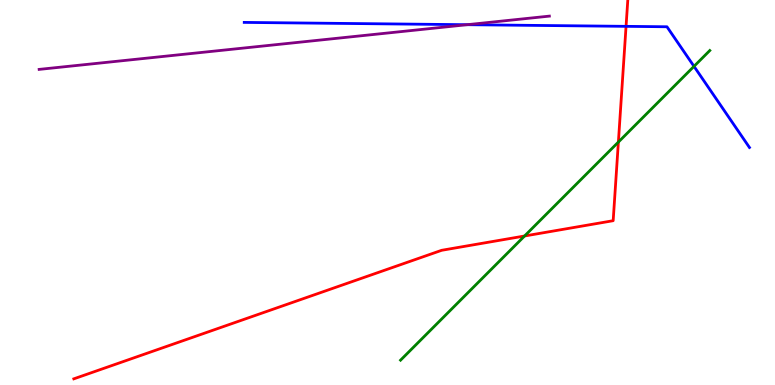[{'lines': ['blue', 'red'], 'intersections': [{'x': 8.08, 'y': 9.32}]}, {'lines': ['green', 'red'], 'intersections': [{'x': 6.77, 'y': 3.87}, {'x': 7.98, 'y': 6.31}]}, {'lines': ['purple', 'red'], 'intersections': []}, {'lines': ['blue', 'green'], 'intersections': [{'x': 8.95, 'y': 8.28}]}, {'lines': ['blue', 'purple'], 'intersections': [{'x': 6.03, 'y': 9.36}]}, {'lines': ['green', 'purple'], 'intersections': []}]